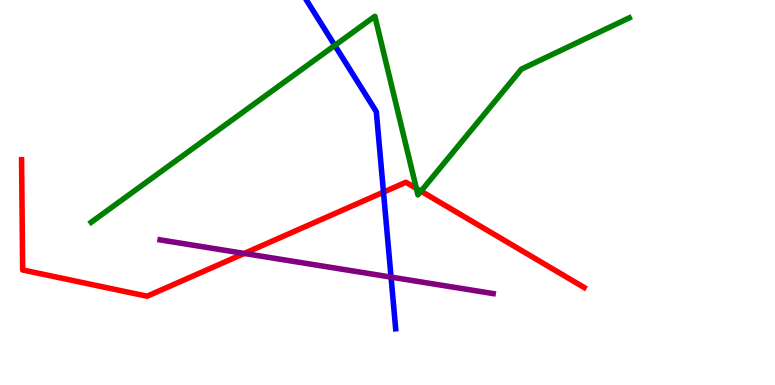[{'lines': ['blue', 'red'], 'intersections': [{'x': 4.95, 'y': 5.01}]}, {'lines': ['green', 'red'], 'intersections': [{'x': 5.37, 'y': 5.11}, {'x': 5.43, 'y': 5.03}]}, {'lines': ['purple', 'red'], 'intersections': [{'x': 3.15, 'y': 3.42}]}, {'lines': ['blue', 'green'], 'intersections': [{'x': 4.32, 'y': 8.82}]}, {'lines': ['blue', 'purple'], 'intersections': [{'x': 5.05, 'y': 2.8}]}, {'lines': ['green', 'purple'], 'intersections': []}]